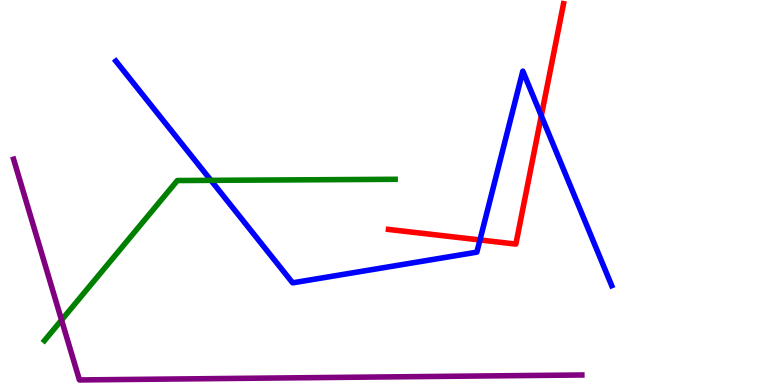[{'lines': ['blue', 'red'], 'intersections': [{'x': 6.19, 'y': 3.77}, {'x': 6.98, 'y': 6.99}]}, {'lines': ['green', 'red'], 'intersections': []}, {'lines': ['purple', 'red'], 'intersections': []}, {'lines': ['blue', 'green'], 'intersections': [{'x': 2.72, 'y': 5.32}]}, {'lines': ['blue', 'purple'], 'intersections': []}, {'lines': ['green', 'purple'], 'intersections': [{'x': 0.794, 'y': 1.69}]}]